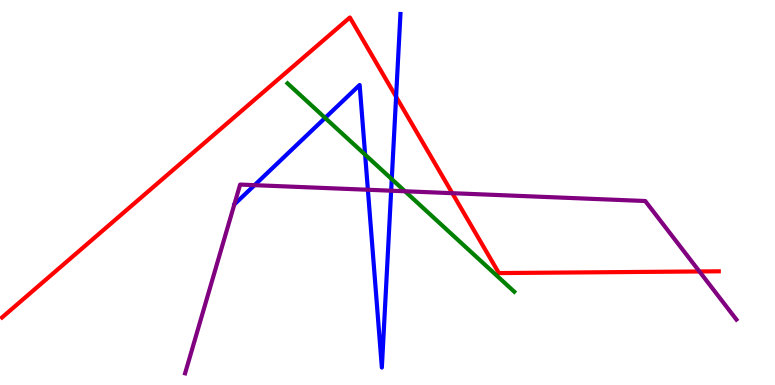[{'lines': ['blue', 'red'], 'intersections': [{'x': 5.11, 'y': 7.49}]}, {'lines': ['green', 'red'], 'intersections': []}, {'lines': ['purple', 'red'], 'intersections': [{'x': 5.84, 'y': 4.98}, {'x': 9.02, 'y': 2.95}]}, {'lines': ['blue', 'green'], 'intersections': [{'x': 4.2, 'y': 6.94}, {'x': 4.71, 'y': 5.98}, {'x': 5.06, 'y': 5.35}]}, {'lines': ['blue', 'purple'], 'intersections': [{'x': 3.28, 'y': 5.19}, {'x': 4.75, 'y': 5.07}, {'x': 5.05, 'y': 5.05}]}, {'lines': ['green', 'purple'], 'intersections': [{'x': 5.23, 'y': 5.03}]}]